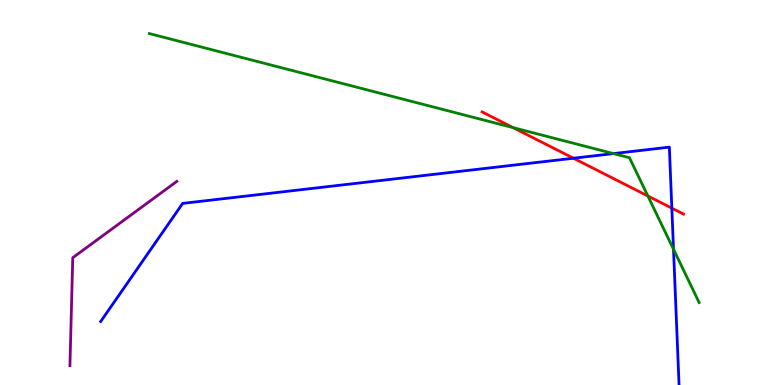[{'lines': ['blue', 'red'], 'intersections': [{'x': 7.4, 'y': 5.89}, {'x': 8.67, 'y': 4.59}]}, {'lines': ['green', 'red'], 'intersections': [{'x': 6.62, 'y': 6.68}, {'x': 8.36, 'y': 4.91}]}, {'lines': ['purple', 'red'], 'intersections': []}, {'lines': ['blue', 'green'], 'intersections': [{'x': 7.92, 'y': 6.01}, {'x': 8.69, 'y': 3.52}]}, {'lines': ['blue', 'purple'], 'intersections': []}, {'lines': ['green', 'purple'], 'intersections': []}]